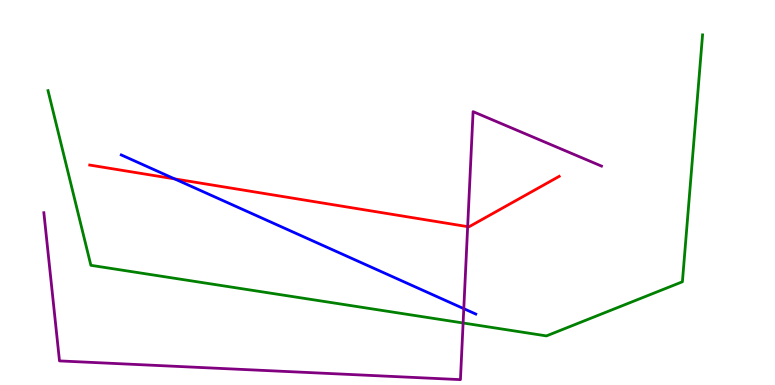[{'lines': ['blue', 'red'], 'intersections': [{'x': 2.25, 'y': 5.35}]}, {'lines': ['green', 'red'], 'intersections': []}, {'lines': ['purple', 'red'], 'intersections': [{'x': 6.03, 'y': 4.11}]}, {'lines': ['blue', 'green'], 'intersections': []}, {'lines': ['blue', 'purple'], 'intersections': [{'x': 5.98, 'y': 1.98}]}, {'lines': ['green', 'purple'], 'intersections': [{'x': 5.98, 'y': 1.61}]}]